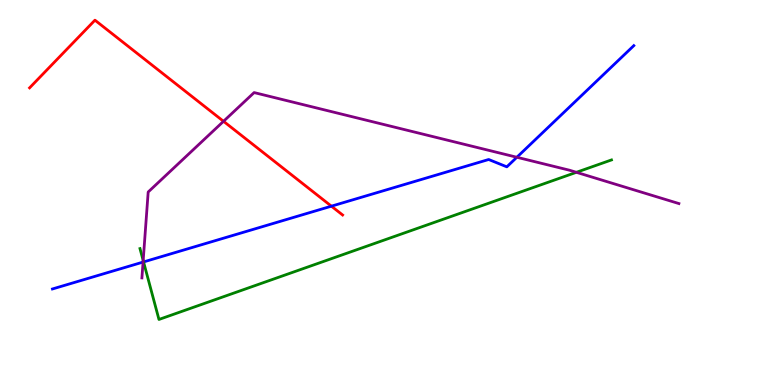[{'lines': ['blue', 'red'], 'intersections': [{'x': 4.28, 'y': 4.64}]}, {'lines': ['green', 'red'], 'intersections': []}, {'lines': ['purple', 'red'], 'intersections': [{'x': 2.88, 'y': 6.85}]}, {'lines': ['blue', 'green'], 'intersections': [{'x': 1.85, 'y': 3.2}]}, {'lines': ['blue', 'purple'], 'intersections': [{'x': 1.85, 'y': 3.19}, {'x': 6.67, 'y': 5.92}]}, {'lines': ['green', 'purple'], 'intersections': [{'x': 1.85, 'y': 3.23}, {'x': 7.44, 'y': 5.52}]}]